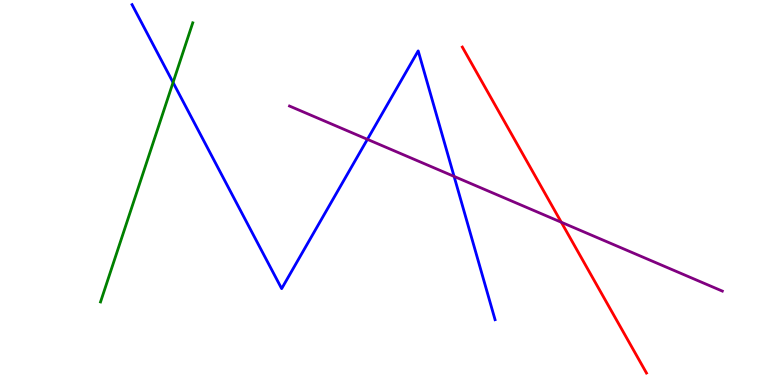[{'lines': ['blue', 'red'], 'intersections': []}, {'lines': ['green', 'red'], 'intersections': []}, {'lines': ['purple', 'red'], 'intersections': [{'x': 7.24, 'y': 4.23}]}, {'lines': ['blue', 'green'], 'intersections': [{'x': 2.23, 'y': 7.86}]}, {'lines': ['blue', 'purple'], 'intersections': [{'x': 4.74, 'y': 6.38}, {'x': 5.86, 'y': 5.42}]}, {'lines': ['green', 'purple'], 'intersections': []}]